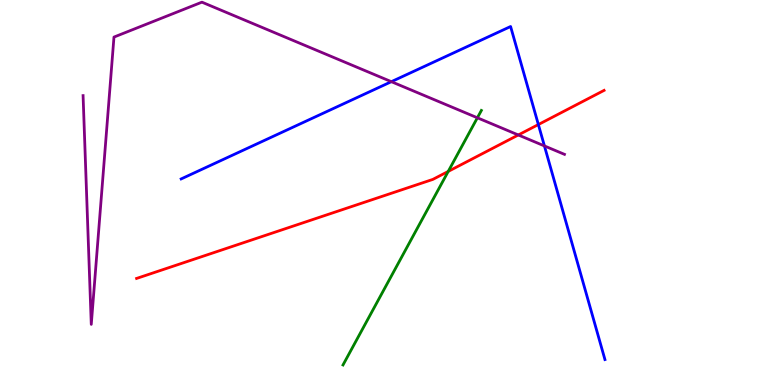[{'lines': ['blue', 'red'], 'intersections': [{'x': 6.95, 'y': 6.76}]}, {'lines': ['green', 'red'], 'intersections': [{'x': 5.78, 'y': 5.55}]}, {'lines': ['purple', 'red'], 'intersections': [{'x': 6.69, 'y': 6.49}]}, {'lines': ['blue', 'green'], 'intersections': []}, {'lines': ['blue', 'purple'], 'intersections': [{'x': 5.05, 'y': 7.88}, {'x': 7.02, 'y': 6.21}]}, {'lines': ['green', 'purple'], 'intersections': [{'x': 6.16, 'y': 6.94}]}]